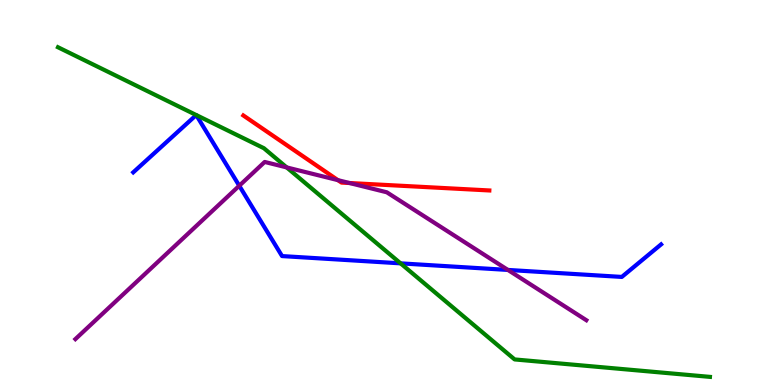[{'lines': ['blue', 'red'], 'intersections': []}, {'lines': ['green', 'red'], 'intersections': []}, {'lines': ['purple', 'red'], 'intersections': [{'x': 4.36, 'y': 5.32}, {'x': 4.51, 'y': 5.25}]}, {'lines': ['blue', 'green'], 'intersections': [{'x': 5.17, 'y': 3.16}]}, {'lines': ['blue', 'purple'], 'intersections': [{'x': 3.09, 'y': 5.18}, {'x': 6.55, 'y': 2.99}]}, {'lines': ['green', 'purple'], 'intersections': [{'x': 3.7, 'y': 5.65}]}]